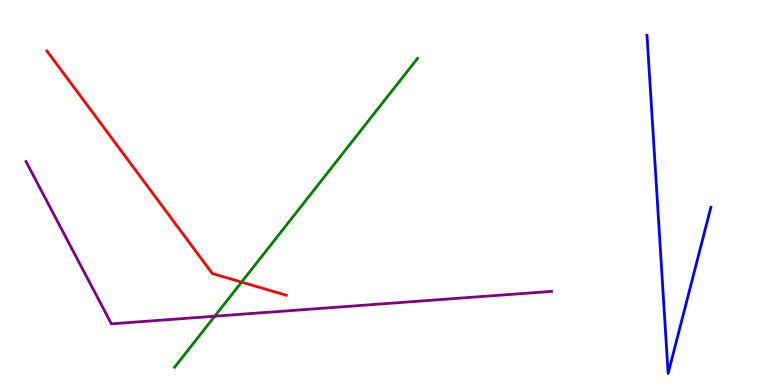[{'lines': ['blue', 'red'], 'intersections': []}, {'lines': ['green', 'red'], 'intersections': [{'x': 3.12, 'y': 2.67}]}, {'lines': ['purple', 'red'], 'intersections': []}, {'lines': ['blue', 'green'], 'intersections': []}, {'lines': ['blue', 'purple'], 'intersections': []}, {'lines': ['green', 'purple'], 'intersections': [{'x': 2.77, 'y': 1.79}]}]